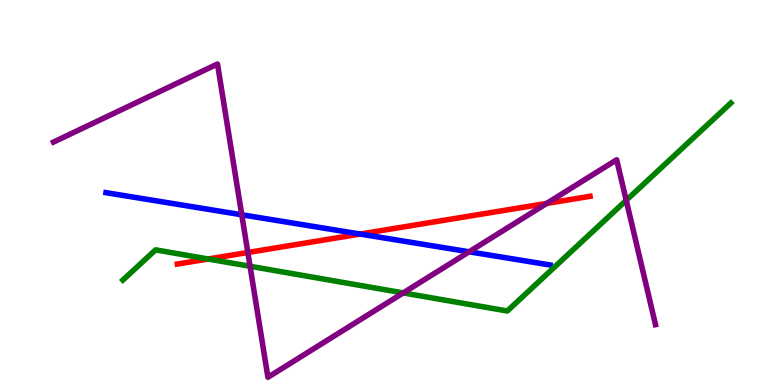[{'lines': ['blue', 'red'], 'intersections': [{'x': 4.65, 'y': 3.92}]}, {'lines': ['green', 'red'], 'intersections': [{'x': 2.69, 'y': 3.27}]}, {'lines': ['purple', 'red'], 'intersections': [{'x': 3.2, 'y': 3.44}, {'x': 7.05, 'y': 4.72}]}, {'lines': ['blue', 'green'], 'intersections': []}, {'lines': ['blue', 'purple'], 'intersections': [{'x': 3.12, 'y': 4.42}, {'x': 6.05, 'y': 3.46}]}, {'lines': ['green', 'purple'], 'intersections': [{'x': 3.23, 'y': 3.08}, {'x': 5.2, 'y': 2.39}, {'x': 8.08, 'y': 4.8}]}]